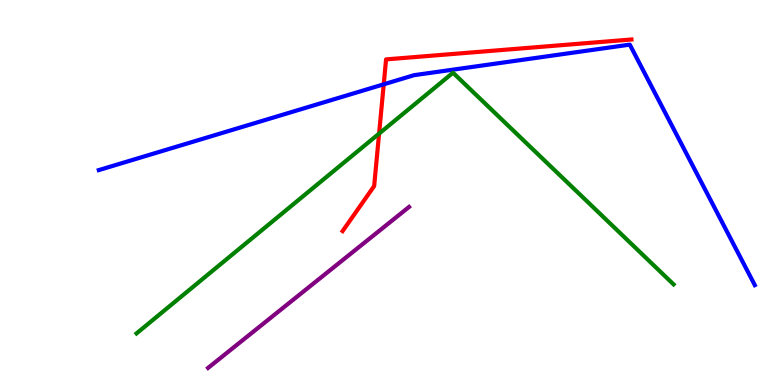[{'lines': ['blue', 'red'], 'intersections': [{'x': 4.95, 'y': 7.81}]}, {'lines': ['green', 'red'], 'intersections': [{'x': 4.89, 'y': 6.53}]}, {'lines': ['purple', 'red'], 'intersections': []}, {'lines': ['blue', 'green'], 'intersections': []}, {'lines': ['blue', 'purple'], 'intersections': []}, {'lines': ['green', 'purple'], 'intersections': []}]